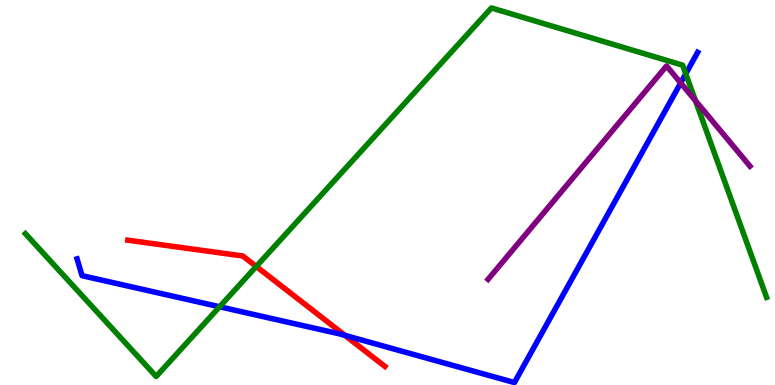[{'lines': ['blue', 'red'], 'intersections': [{'x': 4.45, 'y': 1.29}]}, {'lines': ['green', 'red'], 'intersections': [{'x': 3.31, 'y': 3.08}]}, {'lines': ['purple', 'red'], 'intersections': []}, {'lines': ['blue', 'green'], 'intersections': [{'x': 2.83, 'y': 2.03}, {'x': 8.85, 'y': 8.08}]}, {'lines': ['blue', 'purple'], 'intersections': [{'x': 8.78, 'y': 7.85}]}, {'lines': ['green', 'purple'], 'intersections': [{'x': 8.97, 'y': 7.38}]}]